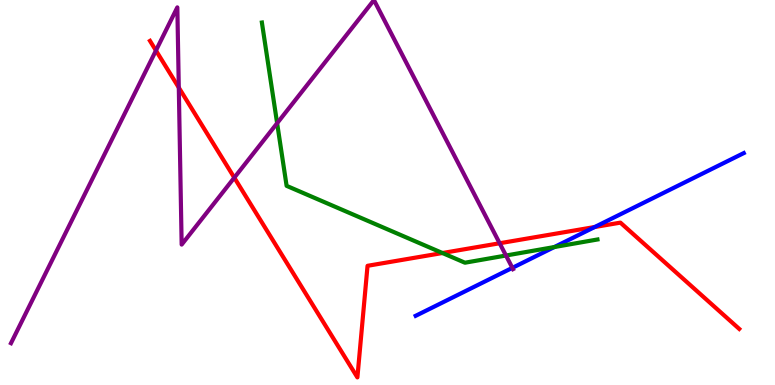[{'lines': ['blue', 'red'], 'intersections': [{'x': 7.67, 'y': 4.1}]}, {'lines': ['green', 'red'], 'intersections': [{'x': 5.71, 'y': 3.43}]}, {'lines': ['purple', 'red'], 'intersections': [{'x': 2.01, 'y': 8.69}, {'x': 2.31, 'y': 7.72}, {'x': 3.02, 'y': 5.39}, {'x': 6.45, 'y': 3.68}]}, {'lines': ['blue', 'green'], 'intersections': [{'x': 7.15, 'y': 3.58}]}, {'lines': ['blue', 'purple'], 'intersections': [{'x': 6.61, 'y': 3.04}]}, {'lines': ['green', 'purple'], 'intersections': [{'x': 3.58, 'y': 6.8}, {'x': 6.53, 'y': 3.36}]}]